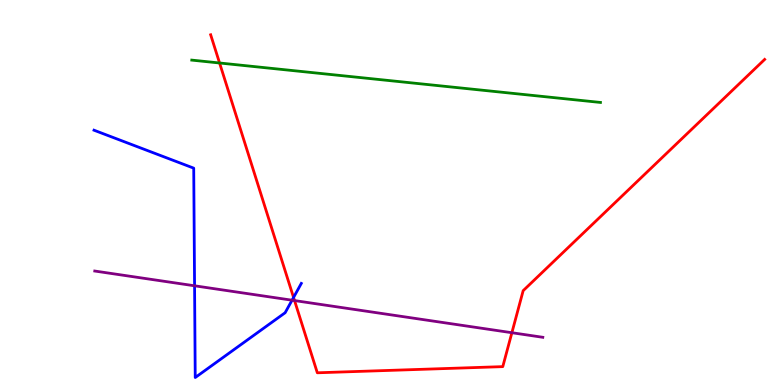[{'lines': ['blue', 'red'], 'intersections': [{'x': 3.79, 'y': 2.27}]}, {'lines': ['green', 'red'], 'intersections': [{'x': 2.83, 'y': 8.36}]}, {'lines': ['purple', 'red'], 'intersections': [{'x': 3.8, 'y': 2.19}, {'x': 6.6, 'y': 1.36}]}, {'lines': ['blue', 'green'], 'intersections': []}, {'lines': ['blue', 'purple'], 'intersections': [{'x': 2.51, 'y': 2.58}, {'x': 3.77, 'y': 2.2}]}, {'lines': ['green', 'purple'], 'intersections': []}]